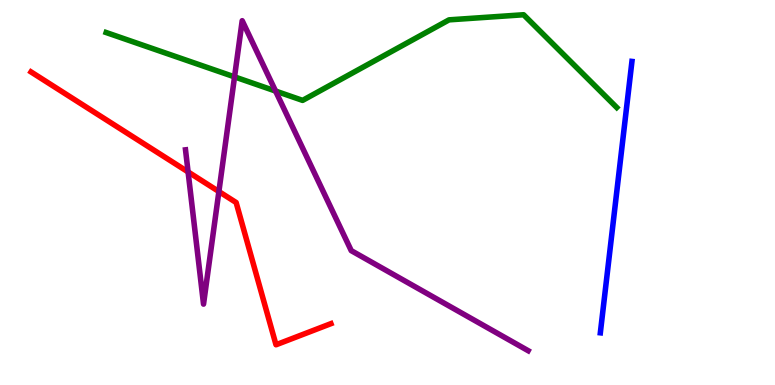[{'lines': ['blue', 'red'], 'intersections': []}, {'lines': ['green', 'red'], 'intersections': []}, {'lines': ['purple', 'red'], 'intersections': [{'x': 2.43, 'y': 5.53}, {'x': 2.82, 'y': 5.03}]}, {'lines': ['blue', 'green'], 'intersections': []}, {'lines': ['blue', 'purple'], 'intersections': []}, {'lines': ['green', 'purple'], 'intersections': [{'x': 3.03, 'y': 8.0}, {'x': 3.56, 'y': 7.64}]}]